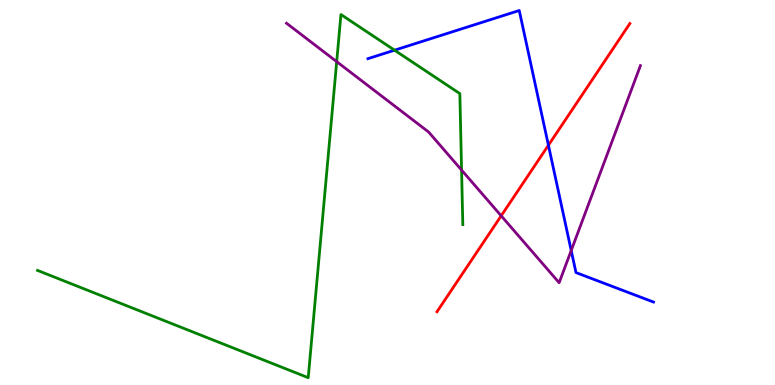[{'lines': ['blue', 'red'], 'intersections': [{'x': 7.08, 'y': 6.23}]}, {'lines': ['green', 'red'], 'intersections': []}, {'lines': ['purple', 'red'], 'intersections': [{'x': 6.47, 'y': 4.39}]}, {'lines': ['blue', 'green'], 'intersections': [{'x': 5.09, 'y': 8.7}]}, {'lines': ['blue', 'purple'], 'intersections': [{'x': 7.37, 'y': 3.49}]}, {'lines': ['green', 'purple'], 'intersections': [{'x': 4.34, 'y': 8.4}, {'x': 5.96, 'y': 5.58}]}]